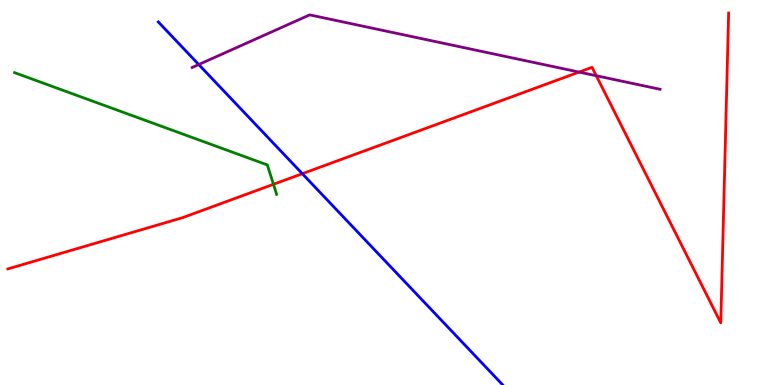[{'lines': ['blue', 'red'], 'intersections': [{'x': 3.9, 'y': 5.49}]}, {'lines': ['green', 'red'], 'intersections': [{'x': 3.53, 'y': 5.21}]}, {'lines': ['purple', 'red'], 'intersections': [{'x': 7.47, 'y': 8.13}, {'x': 7.69, 'y': 8.03}]}, {'lines': ['blue', 'green'], 'intersections': []}, {'lines': ['blue', 'purple'], 'intersections': [{'x': 2.56, 'y': 8.32}]}, {'lines': ['green', 'purple'], 'intersections': []}]